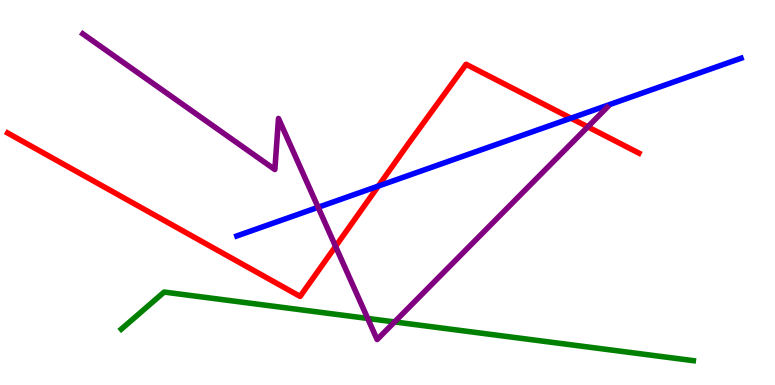[{'lines': ['blue', 'red'], 'intersections': [{'x': 4.88, 'y': 5.17}, {'x': 7.37, 'y': 6.93}]}, {'lines': ['green', 'red'], 'intersections': []}, {'lines': ['purple', 'red'], 'intersections': [{'x': 4.33, 'y': 3.6}, {'x': 7.58, 'y': 6.71}]}, {'lines': ['blue', 'green'], 'intersections': []}, {'lines': ['blue', 'purple'], 'intersections': [{'x': 4.1, 'y': 4.62}]}, {'lines': ['green', 'purple'], 'intersections': [{'x': 4.74, 'y': 1.73}, {'x': 5.09, 'y': 1.64}]}]